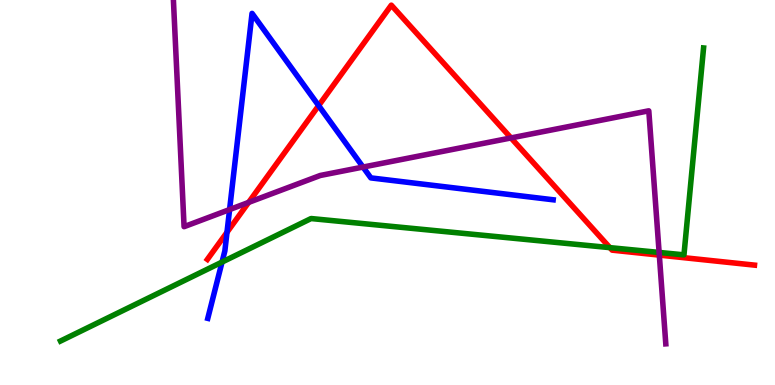[{'lines': ['blue', 'red'], 'intersections': [{'x': 2.93, 'y': 3.97}, {'x': 4.11, 'y': 7.26}]}, {'lines': ['green', 'red'], 'intersections': [{'x': 7.87, 'y': 3.57}]}, {'lines': ['purple', 'red'], 'intersections': [{'x': 3.21, 'y': 4.74}, {'x': 6.59, 'y': 6.42}, {'x': 8.51, 'y': 3.37}]}, {'lines': ['blue', 'green'], 'intersections': [{'x': 2.86, 'y': 3.19}]}, {'lines': ['blue', 'purple'], 'intersections': [{'x': 2.96, 'y': 4.56}, {'x': 4.68, 'y': 5.66}]}, {'lines': ['green', 'purple'], 'intersections': [{'x': 8.5, 'y': 3.44}]}]